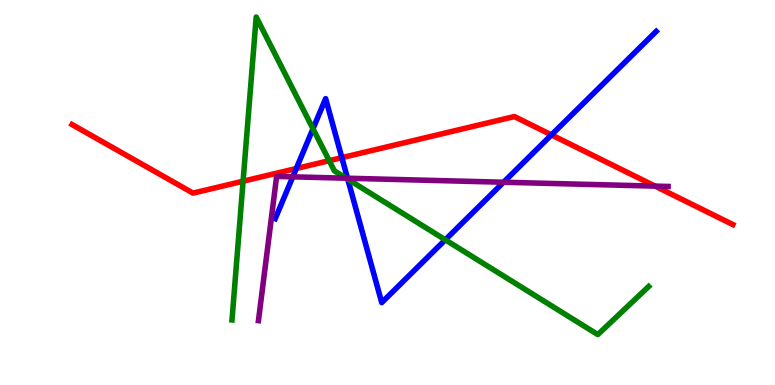[{'lines': ['blue', 'red'], 'intersections': [{'x': 3.82, 'y': 5.62}, {'x': 4.41, 'y': 5.91}, {'x': 7.12, 'y': 6.5}]}, {'lines': ['green', 'red'], 'intersections': [{'x': 3.14, 'y': 5.29}, {'x': 4.25, 'y': 5.83}]}, {'lines': ['purple', 'red'], 'intersections': [{'x': 8.45, 'y': 5.17}]}, {'lines': ['blue', 'green'], 'intersections': [{'x': 4.04, 'y': 6.66}, {'x': 4.49, 'y': 5.35}, {'x': 5.75, 'y': 3.77}]}, {'lines': ['blue', 'purple'], 'intersections': [{'x': 3.78, 'y': 5.41}, {'x': 4.48, 'y': 5.37}, {'x': 6.5, 'y': 5.27}]}, {'lines': ['green', 'purple'], 'intersections': [{'x': 4.47, 'y': 5.37}]}]